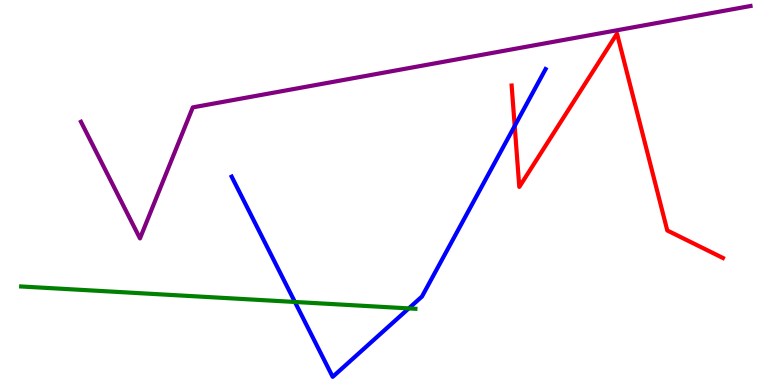[{'lines': ['blue', 'red'], 'intersections': [{'x': 6.64, 'y': 6.73}]}, {'lines': ['green', 'red'], 'intersections': []}, {'lines': ['purple', 'red'], 'intersections': []}, {'lines': ['blue', 'green'], 'intersections': [{'x': 3.81, 'y': 2.16}, {'x': 5.27, 'y': 1.99}]}, {'lines': ['blue', 'purple'], 'intersections': []}, {'lines': ['green', 'purple'], 'intersections': []}]